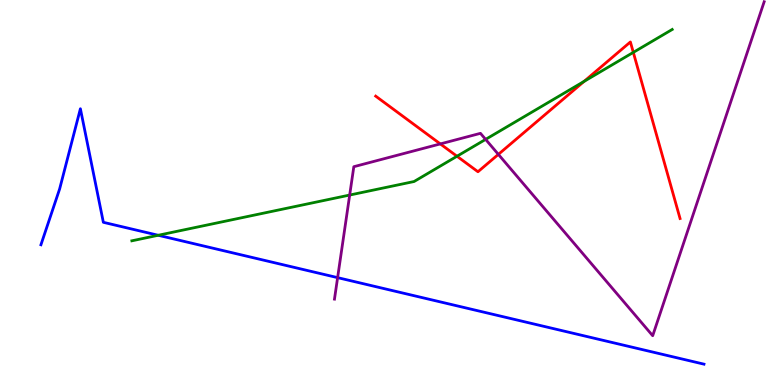[{'lines': ['blue', 'red'], 'intersections': []}, {'lines': ['green', 'red'], 'intersections': [{'x': 5.9, 'y': 5.94}, {'x': 7.54, 'y': 7.89}, {'x': 8.17, 'y': 8.64}]}, {'lines': ['purple', 'red'], 'intersections': [{'x': 5.68, 'y': 6.26}, {'x': 6.43, 'y': 5.99}]}, {'lines': ['blue', 'green'], 'intersections': [{'x': 2.04, 'y': 3.89}]}, {'lines': ['blue', 'purple'], 'intersections': [{'x': 4.36, 'y': 2.79}]}, {'lines': ['green', 'purple'], 'intersections': [{'x': 4.51, 'y': 4.93}, {'x': 6.27, 'y': 6.38}]}]